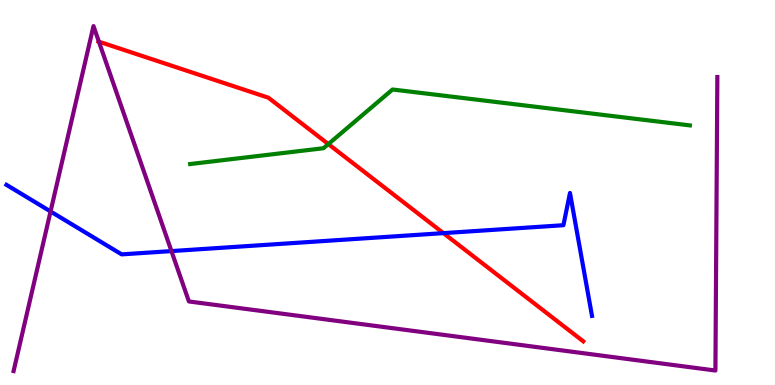[{'lines': ['blue', 'red'], 'intersections': [{'x': 5.72, 'y': 3.94}]}, {'lines': ['green', 'red'], 'intersections': [{'x': 4.24, 'y': 6.26}]}, {'lines': ['purple', 'red'], 'intersections': [{'x': 1.28, 'y': 8.92}]}, {'lines': ['blue', 'green'], 'intersections': []}, {'lines': ['blue', 'purple'], 'intersections': [{'x': 0.652, 'y': 4.51}, {'x': 2.21, 'y': 3.48}]}, {'lines': ['green', 'purple'], 'intersections': []}]